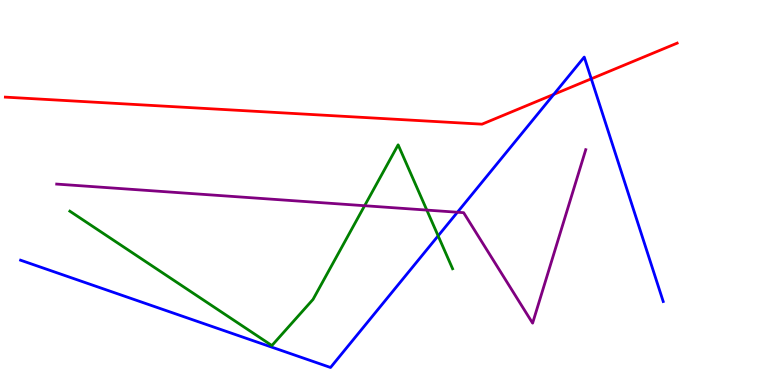[{'lines': ['blue', 'red'], 'intersections': [{'x': 7.15, 'y': 7.55}, {'x': 7.63, 'y': 7.95}]}, {'lines': ['green', 'red'], 'intersections': []}, {'lines': ['purple', 'red'], 'intersections': []}, {'lines': ['blue', 'green'], 'intersections': [{'x': 5.65, 'y': 3.87}]}, {'lines': ['blue', 'purple'], 'intersections': [{'x': 5.9, 'y': 4.49}]}, {'lines': ['green', 'purple'], 'intersections': [{'x': 4.7, 'y': 4.66}, {'x': 5.51, 'y': 4.54}]}]